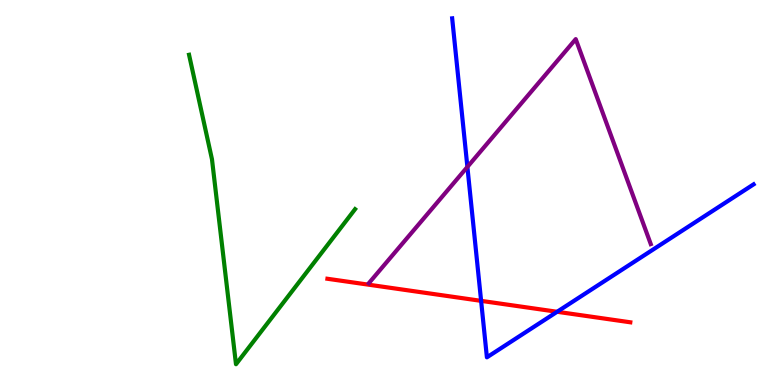[{'lines': ['blue', 'red'], 'intersections': [{'x': 6.21, 'y': 2.19}, {'x': 7.19, 'y': 1.9}]}, {'lines': ['green', 'red'], 'intersections': []}, {'lines': ['purple', 'red'], 'intersections': []}, {'lines': ['blue', 'green'], 'intersections': []}, {'lines': ['blue', 'purple'], 'intersections': [{'x': 6.03, 'y': 5.66}]}, {'lines': ['green', 'purple'], 'intersections': []}]